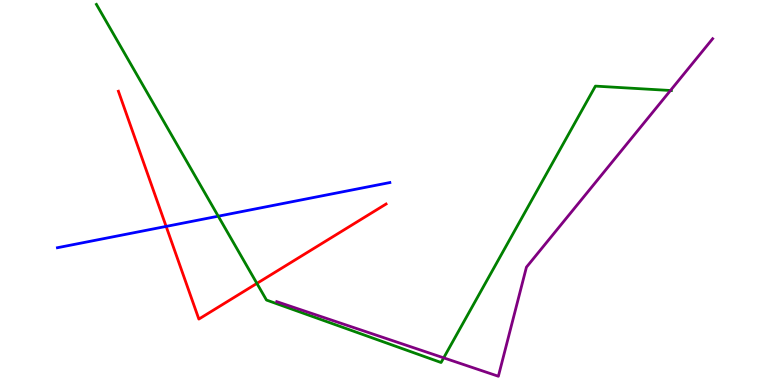[{'lines': ['blue', 'red'], 'intersections': [{'x': 2.14, 'y': 4.12}]}, {'lines': ['green', 'red'], 'intersections': [{'x': 3.31, 'y': 2.64}]}, {'lines': ['purple', 'red'], 'intersections': []}, {'lines': ['blue', 'green'], 'intersections': [{'x': 2.82, 'y': 4.38}]}, {'lines': ['blue', 'purple'], 'intersections': []}, {'lines': ['green', 'purple'], 'intersections': [{'x': 5.72, 'y': 0.705}, {'x': 8.65, 'y': 7.65}]}]